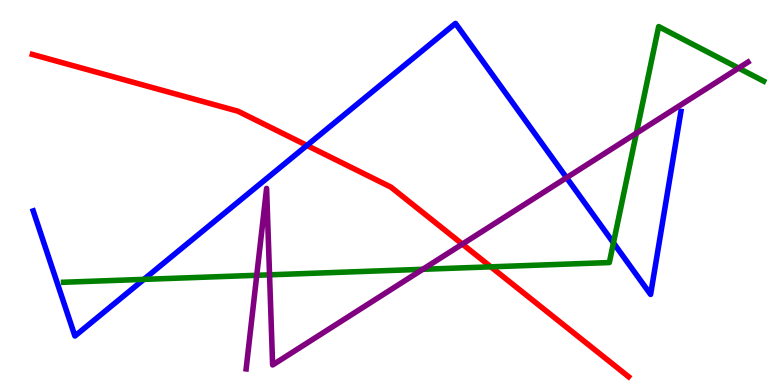[{'lines': ['blue', 'red'], 'intersections': [{'x': 3.96, 'y': 6.22}]}, {'lines': ['green', 'red'], 'intersections': [{'x': 6.33, 'y': 3.07}]}, {'lines': ['purple', 'red'], 'intersections': [{'x': 5.97, 'y': 3.66}]}, {'lines': ['blue', 'green'], 'intersections': [{'x': 1.86, 'y': 2.74}, {'x': 7.92, 'y': 3.69}]}, {'lines': ['blue', 'purple'], 'intersections': [{'x': 7.31, 'y': 5.38}]}, {'lines': ['green', 'purple'], 'intersections': [{'x': 3.31, 'y': 2.85}, {'x': 3.48, 'y': 2.86}, {'x': 5.46, 'y': 3.01}, {'x': 8.21, 'y': 6.54}, {'x': 9.53, 'y': 8.23}]}]